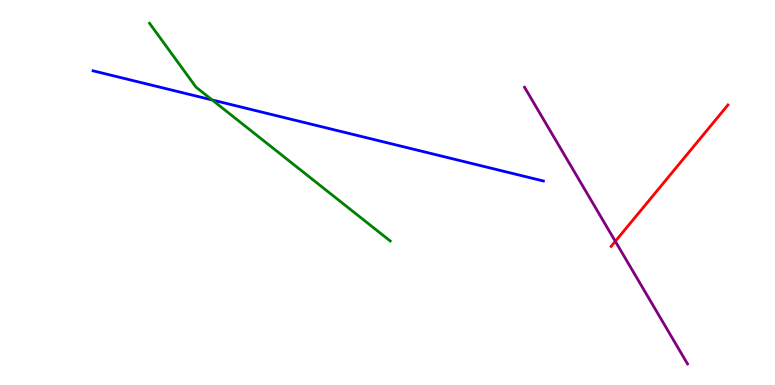[{'lines': ['blue', 'red'], 'intersections': []}, {'lines': ['green', 'red'], 'intersections': []}, {'lines': ['purple', 'red'], 'intersections': [{'x': 7.94, 'y': 3.73}]}, {'lines': ['blue', 'green'], 'intersections': [{'x': 2.74, 'y': 7.4}]}, {'lines': ['blue', 'purple'], 'intersections': []}, {'lines': ['green', 'purple'], 'intersections': []}]